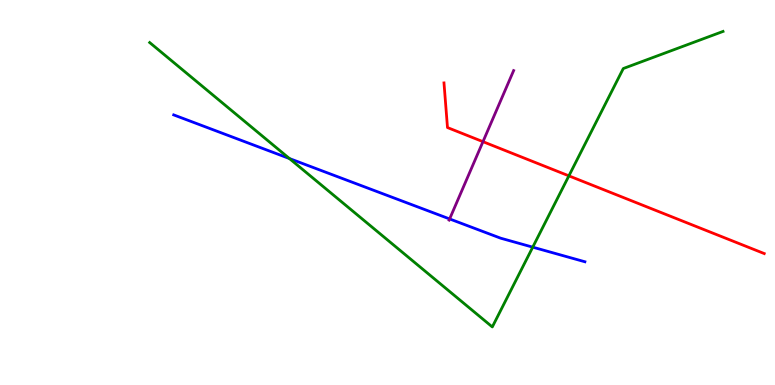[{'lines': ['blue', 'red'], 'intersections': []}, {'lines': ['green', 'red'], 'intersections': [{'x': 7.34, 'y': 5.43}]}, {'lines': ['purple', 'red'], 'intersections': [{'x': 6.23, 'y': 6.32}]}, {'lines': ['blue', 'green'], 'intersections': [{'x': 3.73, 'y': 5.88}, {'x': 6.87, 'y': 3.58}]}, {'lines': ['blue', 'purple'], 'intersections': [{'x': 5.8, 'y': 4.31}]}, {'lines': ['green', 'purple'], 'intersections': []}]